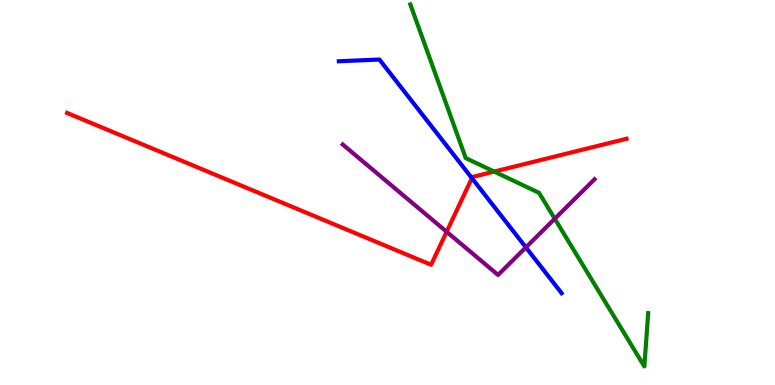[{'lines': ['blue', 'red'], 'intersections': [{'x': 6.09, 'y': 5.37}]}, {'lines': ['green', 'red'], 'intersections': [{'x': 6.38, 'y': 5.54}]}, {'lines': ['purple', 'red'], 'intersections': [{'x': 5.76, 'y': 3.98}]}, {'lines': ['blue', 'green'], 'intersections': []}, {'lines': ['blue', 'purple'], 'intersections': [{'x': 6.79, 'y': 3.58}]}, {'lines': ['green', 'purple'], 'intersections': [{'x': 7.16, 'y': 4.32}]}]